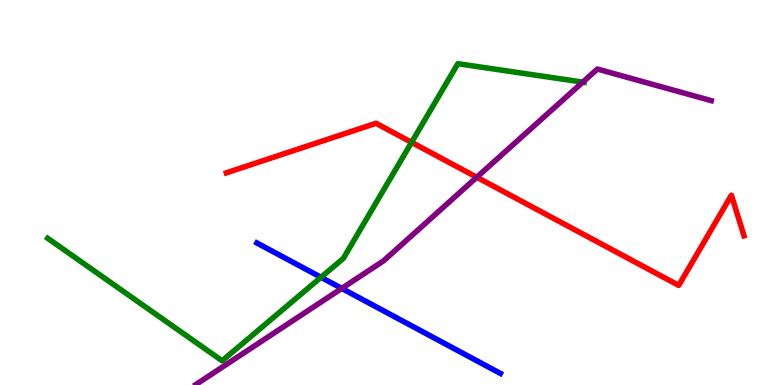[{'lines': ['blue', 'red'], 'intersections': []}, {'lines': ['green', 'red'], 'intersections': [{'x': 5.31, 'y': 6.3}]}, {'lines': ['purple', 'red'], 'intersections': [{'x': 6.15, 'y': 5.4}]}, {'lines': ['blue', 'green'], 'intersections': [{'x': 4.14, 'y': 2.8}]}, {'lines': ['blue', 'purple'], 'intersections': [{'x': 4.41, 'y': 2.51}]}, {'lines': ['green', 'purple'], 'intersections': [{'x': 7.52, 'y': 7.87}]}]